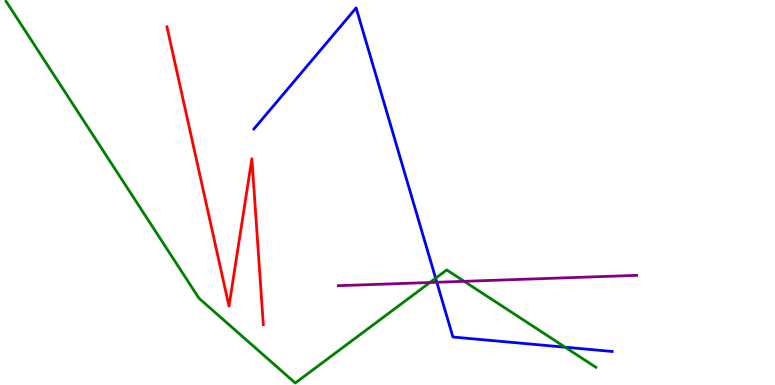[{'lines': ['blue', 'red'], 'intersections': []}, {'lines': ['green', 'red'], 'intersections': []}, {'lines': ['purple', 'red'], 'intersections': []}, {'lines': ['blue', 'green'], 'intersections': [{'x': 5.62, 'y': 2.77}, {'x': 7.29, 'y': 0.982}]}, {'lines': ['blue', 'purple'], 'intersections': [{'x': 5.64, 'y': 2.67}]}, {'lines': ['green', 'purple'], 'intersections': [{'x': 5.55, 'y': 2.66}, {'x': 5.99, 'y': 2.69}]}]